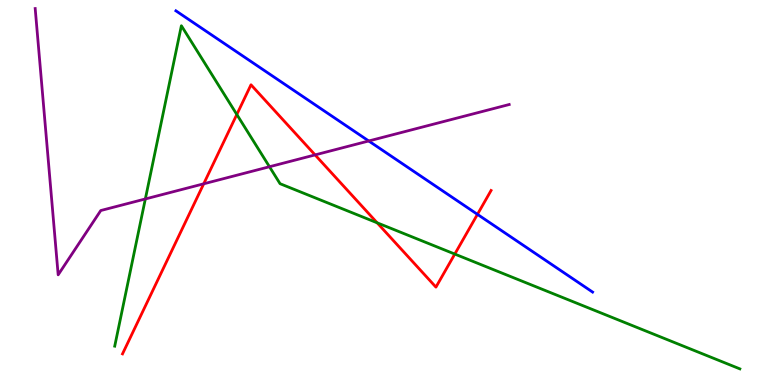[{'lines': ['blue', 'red'], 'intersections': [{'x': 6.16, 'y': 4.43}]}, {'lines': ['green', 'red'], 'intersections': [{'x': 3.06, 'y': 7.03}, {'x': 4.87, 'y': 4.21}, {'x': 5.87, 'y': 3.4}]}, {'lines': ['purple', 'red'], 'intersections': [{'x': 2.63, 'y': 5.23}, {'x': 4.07, 'y': 5.98}]}, {'lines': ['blue', 'green'], 'intersections': []}, {'lines': ['blue', 'purple'], 'intersections': [{'x': 4.76, 'y': 6.34}]}, {'lines': ['green', 'purple'], 'intersections': [{'x': 1.88, 'y': 4.83}, {'x': 3.48, 'y': 5.67}]}]